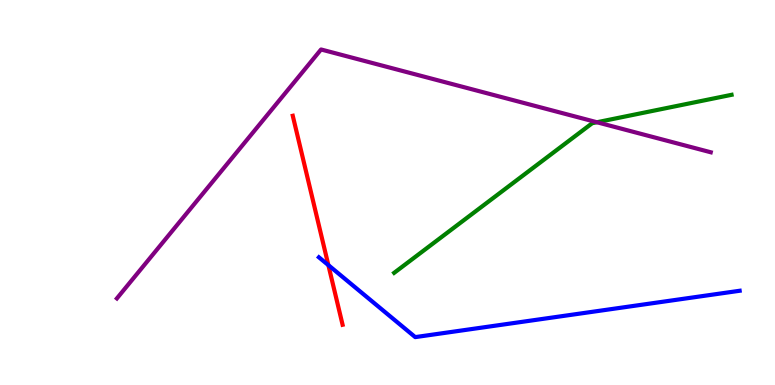[{'lines': ['blue', 'red'], 'intersections': [{'x': 4.24, 'y': 3.11}]}, {'lines': ['green', 'red'], 'intersections': []}, {'lines': ['purple', 'red'], 'intersections': []}, {'lines': ['blue', 'green'], 'intersections': []}, {'lines': ['blue', 'purple'], 'intersections': []}, {'lines': ['green', 'purple'], 'intersections': [{'x': 7.7, 'y': 6.82}]}]